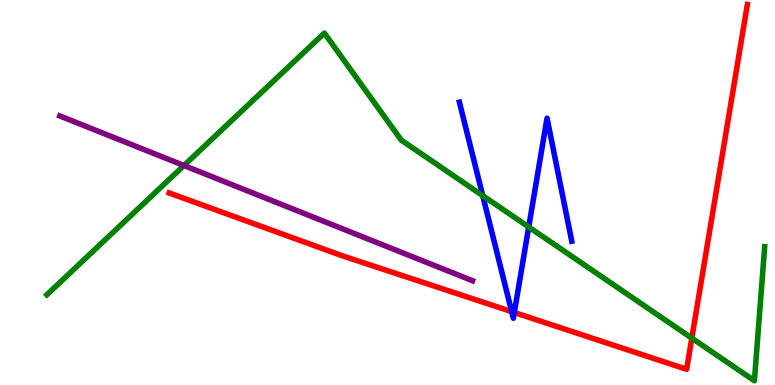[{'lines': ['blue', 'red'], 'intersections': [{'x': 6.6, 'y': 1.91}, {'x': 6.64, 'y': 1.88}]}, {'lines': ['green', 'red'], 'intersections': [{'x': 8.93, 'y': 1.22}]}, {'lines': ['purple', 'red'], 'intersections': []}, {'lines': ['blue', 'green'], 'intersections': [{'x': 6.23, 'y': 4.92}, {'x': 6.82, 'y': 4.1}]}, {'lines': ['blue', 'purple'], 'intersections': []}, {'lines': ['green', 'purple'], 'intersections': [{'x': 2.37, 'y': 5.7}]}]